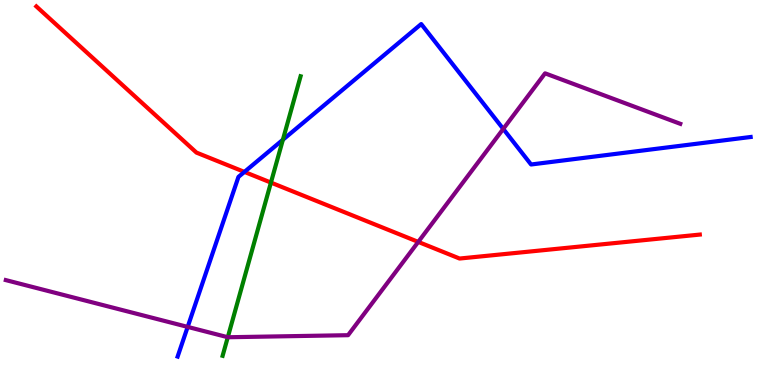[{'lines': ['blue', 'red'], 'intersections': [{'x': 3.15, 'y': 5.53}]}, {'lines': ['green', 'red'], 'intersections': [{'x': 3.5, 'y': 5.26}]}, {'lines': ['purple', 'red'], 'intersections': [{'x': 5.4, 'y': 3.72}]}, {'lines': ['blue', 'green'], 'intersections': [{'x': 3.65, 'y': 6.37}]}, {'lines': ['blue', 'purple'], 'intersections': [{'x': 2.42, 'y': 1.51}, {'x': 6.49, 'y': 6.65}]}, {'lines': ['green', 'purple'], 'intersections': [{'x': 2.94, 'y': 1.24}]}]